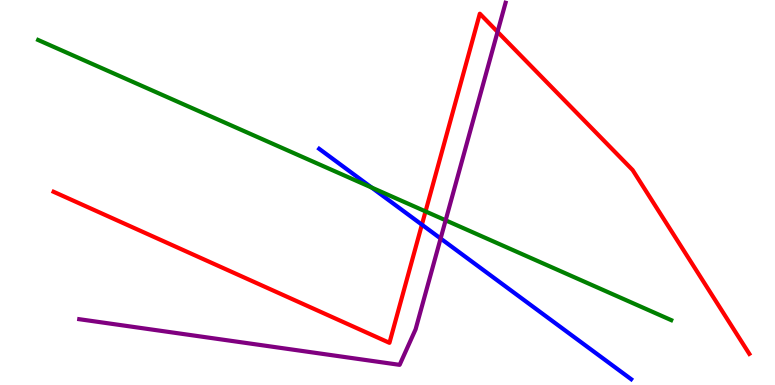[{'lines': ['blue', 'red'], 'intersections': [{'x': 5.44, 'y': 4.16}]}, {'lines': ['green', 'red'], 'intersections': [{'x': 5.49, 'y': 4.51}]}, {'lines': ['purple', 'red'], 'intersections': [{'x': 6.42, 'y': 9.17}]}, {'lines': ['blue', 'green'], 'intersections': [{'x': 4.8, 'y': 5.13}]}, {'lines': ['blue', 'purple'], 'intersections': [{'x': 5.69, 'y': 3.81}]}, {'lines': ['green', 'purple'], 'intersections': [{'x': 5.75, 'y': 4.28}]}]